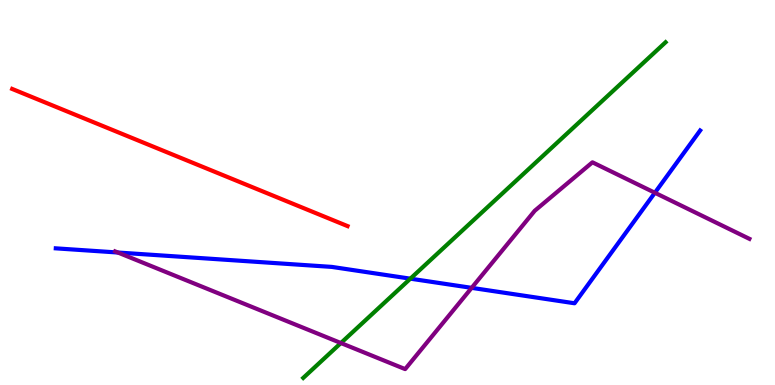[{'lines': ['blue', 'red'], 'intersections': []}, {'lines': ['green', 'red'], 'intersections': []}, {'lines': ['purple', 'red'], 'intersections': []}, {'lines': ['blue', 'green'], 'intersections': [{'x': 5.3, 'y': 2.76}]}, {'lines': ['blue', 'purple'], 'intersections': [{'x': 1.52, 'y': 3.44}, {'x': 6.09, 'y': 2.52}, {'x': 8.45, 'y': 4.99}]}, {'lines': ['green', 'purple'], 'intersections': [{'x': 4.4, 'y': 1.09}]}]